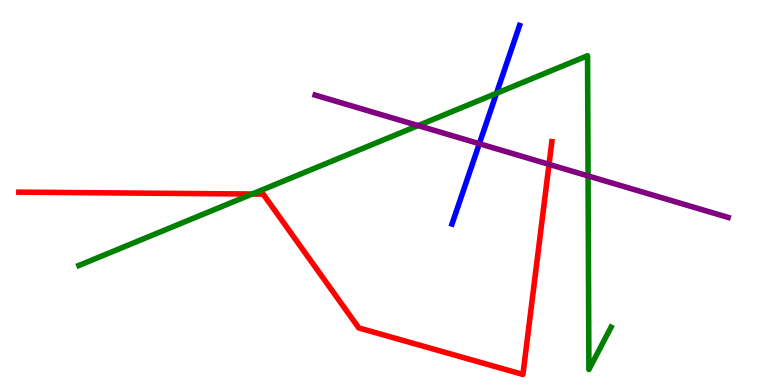[{'lines': ['blue', 'red'], 'intersections': []}, {'lines': ['green', 'red'], 'intersections': [{'x': 3.25, 'y': 4.96}]}, {'lines': ['purple', 'red'], 'intersections': [{'x': 7.08, 'y': 5.73}]}, {'lines': ['blue', 'green'], 'intersections': [{'x': 6.41, 'y': 7.58}]}, {'lines': ['blue', 'purple'], 'intersections': [{'x': 6.18, 'y': 6.27}]}, {'lines': ['green', 'purple'], 'intersections': [{'x': 5.4, 'y': 6.74}, {'x': 7.59, 'y': 5.43}]}]